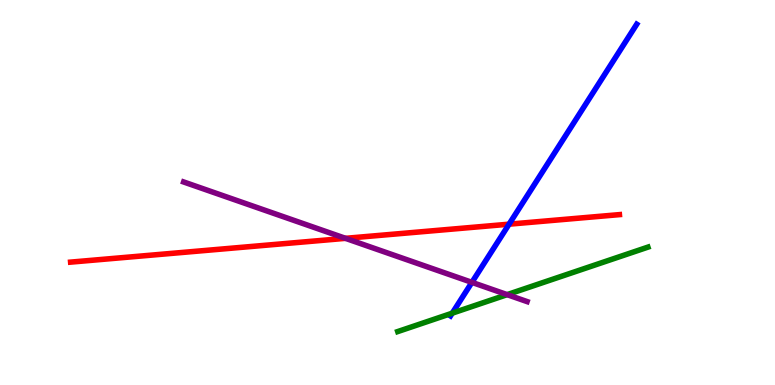[{'lines': ['blue', 'red'], 'intersections': [{'x': 6.57, 'y': 4.18}]}, {'lines': ['green', 'red'], 'intersections': []}, {'lines': ['purple', 'red'], 'intersections': [{'x': 4.46, 'y': 3.81}]}, {'lines': ['blue', 'green'], 'intersections': [{'x': 5.84, 'y': 1.87}]}, {'lines': ['blue', 'purple'], 'intersections': [{'x': 6.09, 'y': 2.67}]}, {'lines': ['green', 'purple'], 'intersections': [{'x': 6.54, 'y': 2.35}]}]